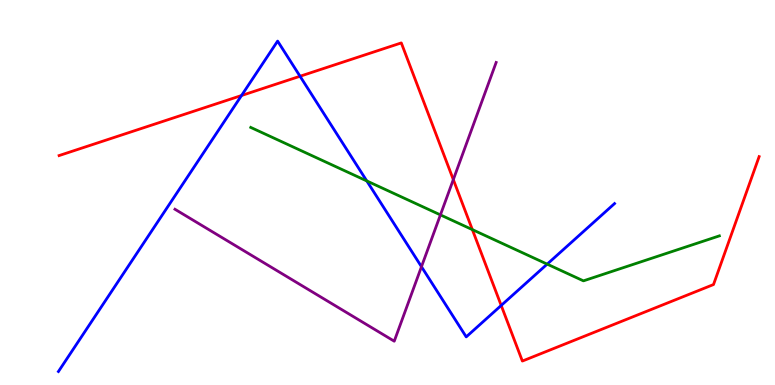[{'lines': ['blue', 'red'], 'intersections': [{'x': 3.12, 'y': 7.52}, {'x': 3.87, 'y': 8.02}, {'x': 6.47, 'y': 2.07}]}, {'lines': ['green', 'red'], 'intersections': [{'x': 6.09, 'y': 4.04}]}, {'lines': ['purple', 'red'], 'intersections': [{'x': 5.85, 'y': 5.33}]}, {'lines': ['blue', 'green'], 'intersections': [{'x': 4.73, 'y': 5.3}, {'x': 7.06, 'y': 3.14}]}, {'lines': ['blue', 'purple'], 'intersections': [{'x': 5.44, 'y': 3.07}]}, {'lines': ['green', 'purple'], 'intersections': [{'x': 5.68, 'y': 4.42}]}]